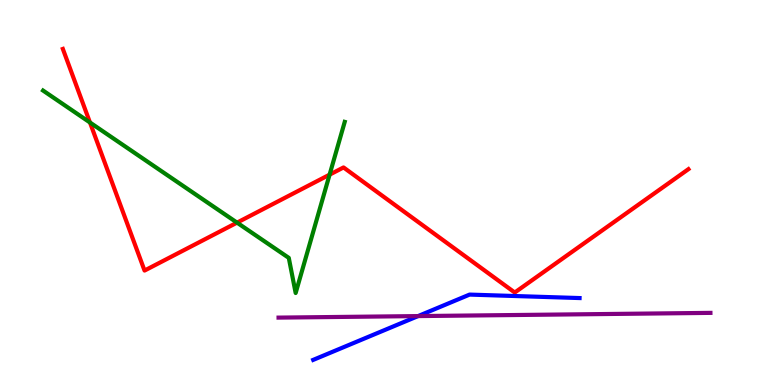[{'lines': ['blue', 'red'], 'intersections': []}, {'lines': ['green', 'red'], 'intersections': [{'x': 1.16, 'y': 6.82}, {'x': 3.06, 'y': 4.22}, {'x': 4.25, 'y': 5.46}]}, {'lines': ['purple', 'red'], 'intersections': []}, {'lines': ['blue', 'green'], 'intersections': []}, {'lines': ['blue', 'purple'], 'intersections': [{'x': 5.39, 'y': 1.79}]}, {'lines': ['green', 'purple'], 'intersections': []}]